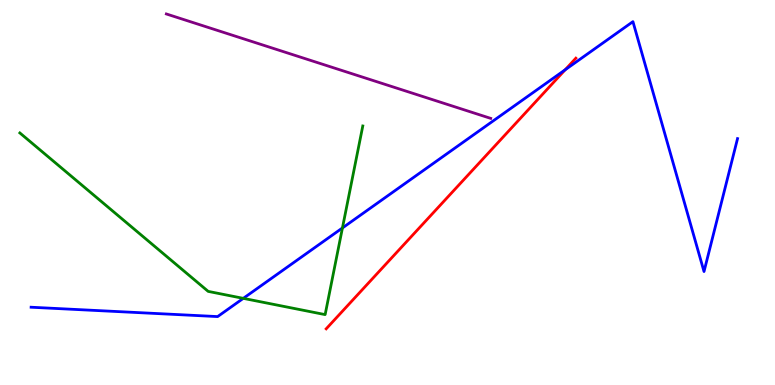[{'lines': ['blue', 'red'], 'intersections': [{'x': 7.29, 'y': 8.19}]}, {'lines': ['green', 'red'], 'intersections': []}, {'lines': ['purple', 'red'], 'intersections': []}, {'lines': ['blue', 'green'], 'intersections': [{'x': 3.14, 'y': 2.25}, {'x': 4.42, 'y': 4.08}]}, {'lines': ['blue', 'purple'], 'intersections': []}, {'lines': ['green', 'purple'], 'intersections': []}]